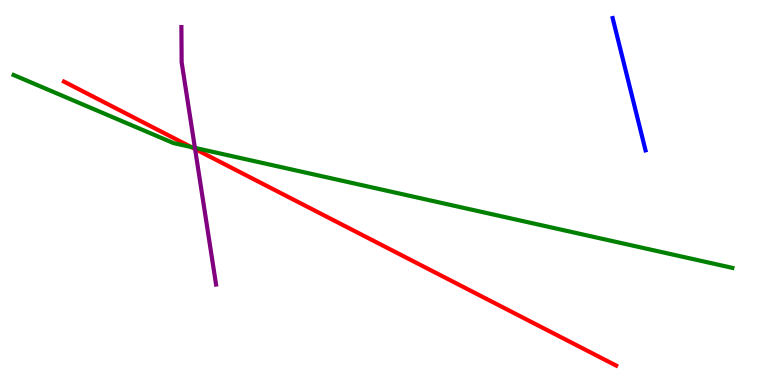[{'lines': ['blue', 'red'], 'intersections': []}, {'lines': ['green', 'red'], 'intersections': [{'x': 2.47, 'y': 6.18}]}, {'lines': ['purple', 'red'], 'intersections': [{'x': 2.52, 'y': 6.13}]}, {'lines': ['blue', 'green'], 'intersections': []}, {'lines': ['blue', 'purple'], 'intersections': []}, {'lines': ['green', 'purple'], 'intersections': [{'x': 2.51, 'y': 6.16}]}]